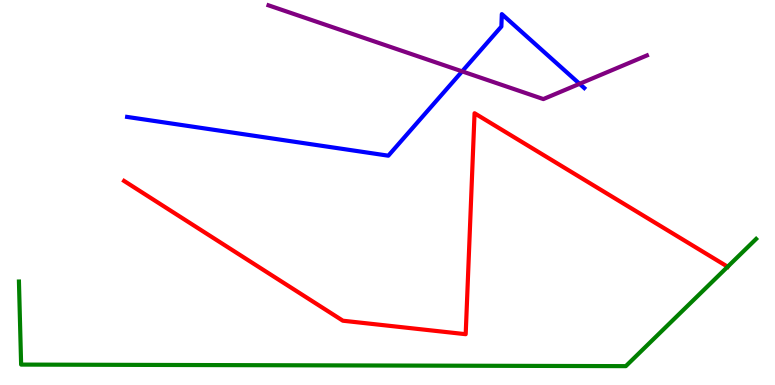[{'lines': ['blue', 'red'], 'intersections': []}, {'lines': ['green', 'red'], 'intersections': [{'x': 9.39, 'y': 3.07}]}, {'lines': ['purple', 'red'], 'intersections': []}, {'lines': ['blue', 'green'], 'intersections': []}, {'lines': ['blue', 'purple'], 'intersections': [{'x': 5.96, 'y': 8.15}, {'x': 7.48, 'y': 7.82}]}, {'lines': ['green', 'purple'], 'intersections': []}]